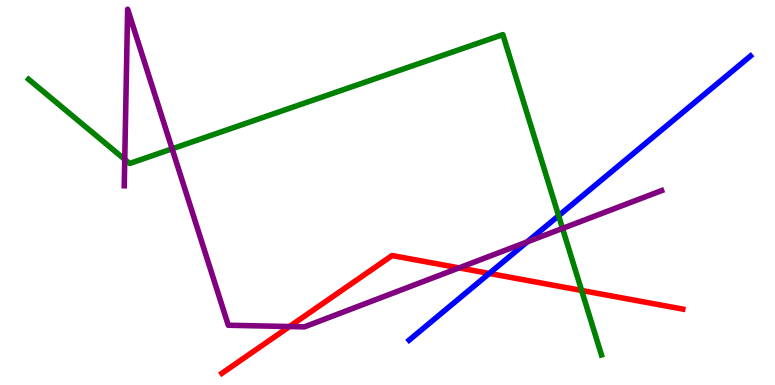[{'lines': ['blue', 'red'], 'intersections': [{'x': 6.31, 'y': 2.9}]}, {'lines': ['green', 'red'], 'intersections': [{'x': 7.5, 'y': 2.46}]}, {'lines': ['purple', 'red'], 'intersections': [{'x': 3.74, 'y': 1.52}, {'x': 5.92, 'y': 3.04}]}, {'lines': ['blue', 'green'], 'intersections': [{'x': 7.21, 'y': 4.4}]}, {'lines': ['blue', 'purple'], 'intersections': [{'x': 6.8, 'y': 3.72}]}, {'lines': ['green', 'purple'], 'intersections': [{'x': 1.61, 'y': 5.86}, {'x': 2.22, 'y': 6.13}, {'x': 7.26, 'y': 4.07}]}]